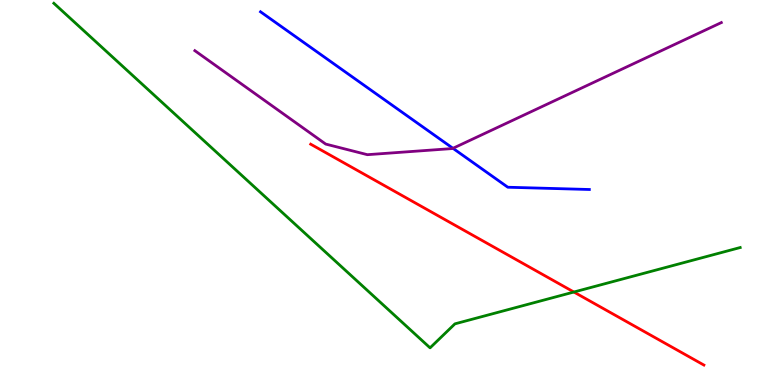[{'lines': ['blue', 'red'], 'intersections': []}, {'lines': ['green', 'red'], 'intersections': [{'x': 7.4, 'y': 2.41}]}, {'lines': ['purple', 'red'], 'intersections': []}, {'lines': ['blue', 'green'], 'intersections': []}, {'lines': ['blue', 'purple'], 'intersections': [{'x': 5.84, 'y': 6.15}]}, {'lines': ['green', 'purple'], 'intersections': []}]